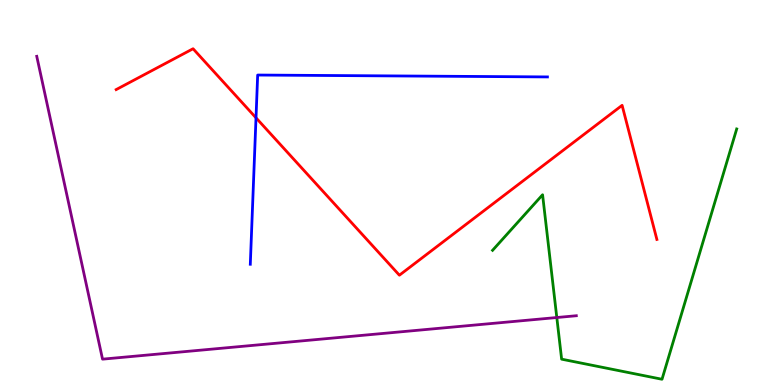[{'lines': ['blue', 'red'], 'intersections': [{'x': 3.3, 'y': 6.94}]}, {'lines': ['green', 'red'], 'intersections': []}, {'lines': ['purple', 'red'], 'intersections': []}, {'lines': ['blue', 'green'], 'intersections': []}, {'lines': ['blue', 'purple'], 'intersections': []}, {'lines': ['green', 'purple'], 'intersections': [{'x': 7.18, 'y': 1.75}]}]